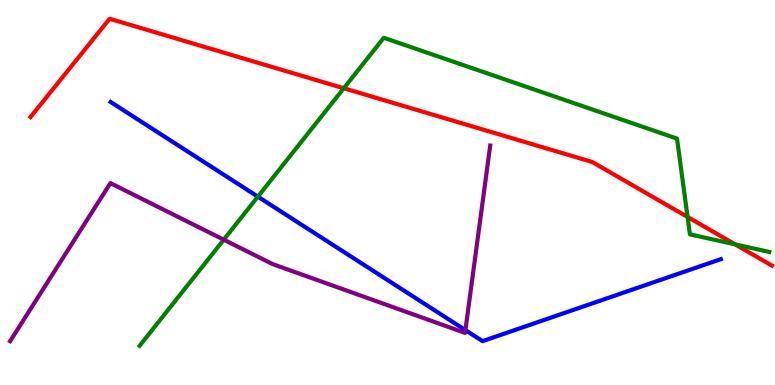[{'lines': ['blue', 'red'], 'intersections': []}, {'lines': ['green', 'red'], 'intersections': [{'x': 4.44, 'y': 7.71}, {'x': 8.87, 'y': 4.36}, {'x': 9.49, 'y': 3.65}]}, {'lines': ['purple', 'red'], 'intersections': []}, {'lines': ['blue', 'green'], 'intersections': [{'x': 3.33, 'y': 4.89}]}, {'lines': ['blue', 'purple'], 'intersections': [{'x': 6.01, 'y': 1.43}]}, {'lines': ['green', 'purple'], 'intersections': [{'x': 2.89, 'y': 3.77}]}]